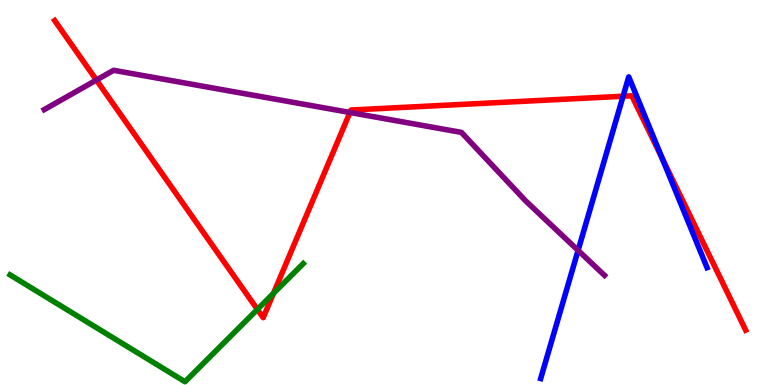[{'lines': ['blue', 'red'], 'intersections': [{'x': 8.04, 'y': 7.5}, {'x': 8.54, 'y': 5.88}]}, {'lines': ['green', 'red'], 'intersections': [{'x': 3.32, 'y': 1.96}, {'x': 3.53, 'y': 2.38}]}, {'lines': ['purple', 'red'], 'intersections': [{'x': 1.24, 'y': 7.92}, {'x': 4.52, 'y': 7.08}]}, {'lines': ['blue', 'green'], 'intersections': []}, {'lines': ['blue', 'purple'], 'intersections': [{'x': 7.46, 'y': 3.5}]}, {'lines': ['green', 'purple'], 'intersections': []}]